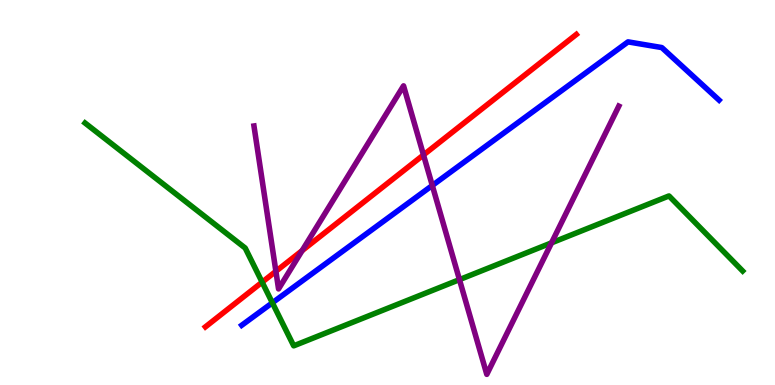[{'lines': ['blue', 'red'], 'intersections': []}, {'lines': ['green', 'red'], 'intersections': [{'x': 3.38, 'y': 2.67}]}, {'lines': ['purple', 'red'], 'intersections': [{'x': 3.56, 'y': 2.95}, {'x': 3.9, 'y': 3.49}, {'x': 5.46, 'y': 5.98}]}, {'lines': ['blue', 'green'], 'intersections': [{'x': 3.51, 'y': 2.14}]}, {'lines': ['blue', 'purple'], 'intersections': [{'x': 5.58, 'y': 5.18}]}, {'lines': ['green', 'purple'], 'intersections': [{'x': 5.93, 'y': 2.74}, {'x': 7.12, 'y': 3.69}]}]